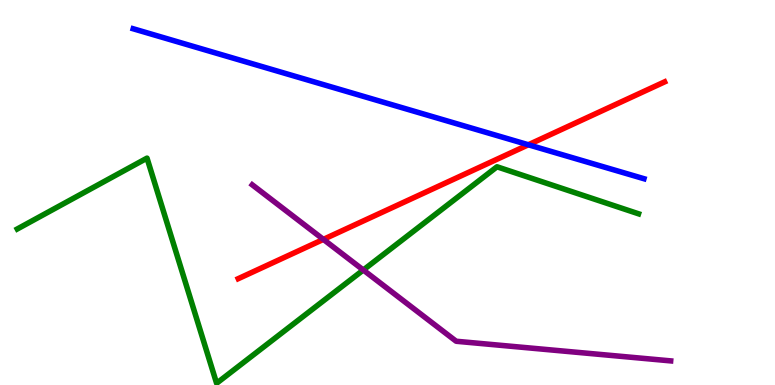[{'lines': ['blue', 'red'], 'intersections': [{'x': 6.82, 'y': 6.24}]}, {'lines': ['green', 'red'], 'intersections': []}, {'lines': ['purple', 'red'], 'intersections': [{'x': 4.17, 'y': 3.78}]}, {'lines': ['blue', 'green'], 'intersections': []}, {'lines': ['blue', 'purple'], 'intersections': []}, {'lines': ['green', 'purple'], 'intersections': [{'x': 4.69, 'y': 2.99}]}]